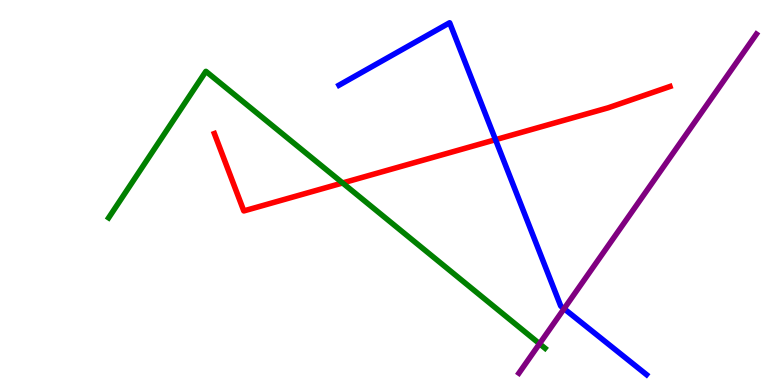[{'lines': ['blue', 'red'], 'intersections': [{'x': 6.39, 'y': 6.37}]}, {'lines': ['green', 'red'], 'intersections': [{'x': 4.42, 'y': 5.25}]}, {'lines': ['purple', 'red'], 'intersections': []}, {'lines': ['blue', 'green'], 'intersections': []}, {'lines': ['blue', 'purple'], 'intersections': [{'x': 7.28, 'y': 1.98}]}, {'lines': ['green', 'purple'], 'intersections': [{'x': 6.96, 'y': 1.07}]}]